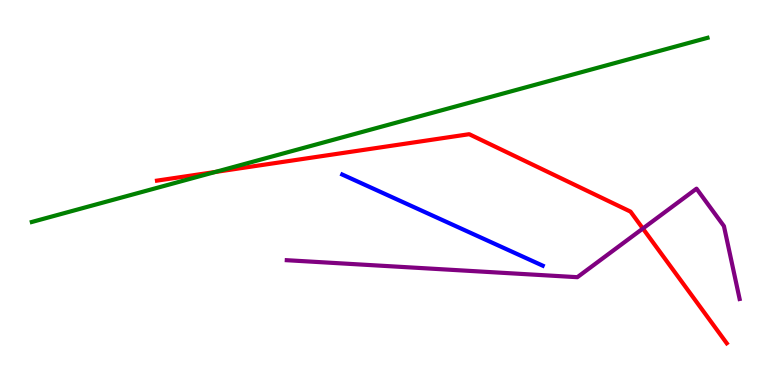[{'lines': ['blue', 'red'], 'intersections': []}, {'lines': ['green', 'red'], 'intersections': [{'x': 2.78, 'y': 5.53}]}, {'lines': ['purple', 'red'], 'intersections': [{'x': 8.3, 'y': 4.06}]}, {'lines': ['blue', 'green'], 'intersections': []}, {'lines': ['blue', 'purple'], 'intersections': []}, {'lines': ['green', 'purple'], 'intersections': []}]